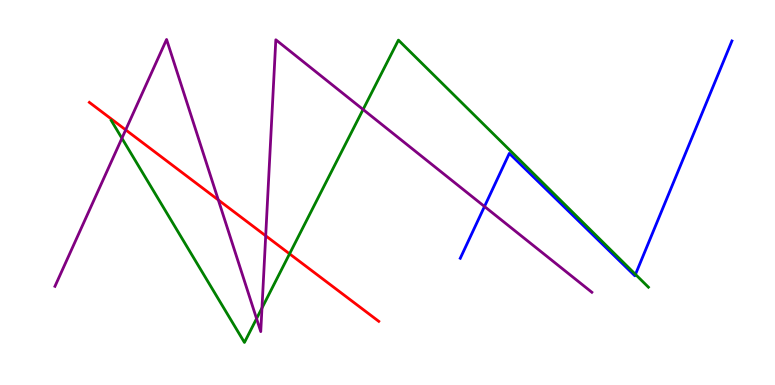[{'lines': ['blue', 'red'], 'intersections': []}, {'lines': ['green', 'red'], 'intersections': [{'x': 3.74, 'y': 3.41}]}, {'lines': ['purple', 'red'], 'intersections': [{'x': 1.62, 'y': 6.63}, {'x': 2.82, 'y': 4.81}, {'x': 3.43, 'y': 3.88}]}, {'lines': ['blue', 'green'], 'intersections': [{'x': 8.2, 'y': 2.87}]}, {'lines': ['blue', 'purple'], 'intersections': [{'x': 6.25, 'y': 4.64}]}, {'lines': ['green', 'purple'], 'intersections': [{'x': 1.57, 'y': 6.41}, {'x': 3.31, 'y': 1.72}, {'x': 3.38, 'y': 2.0}, {'x': 4.69, 'y': 7.16}]}]